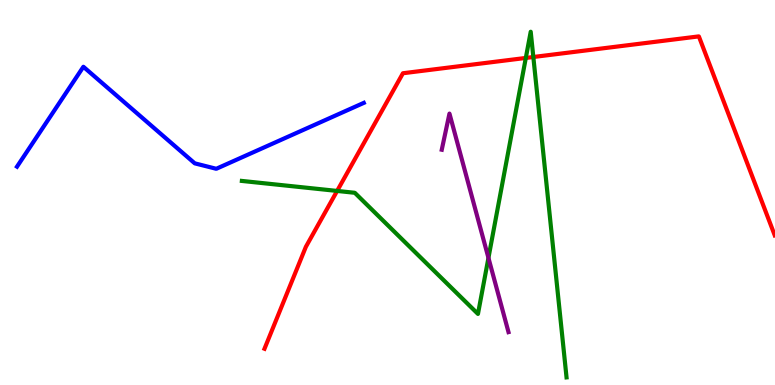[{'lines': ['blue', 'red'], 'intersections': []}, {'lines': ['green', 'red'], 'intersections': [{'x': 4.35, 'y': 5.04}, {'x': 6.78, 'y': 8.5}, {'x': 6.88, 'y': 8.52}]}, {'lines': ['purple', 'red'], 'intersections': []}, {'lines': ['blue', 'green'], 'intersections': []}, {'lines': ['blue', 'purple'], 'intersections': []}, {'lines': ['green', 'purple'], 'intersections': [{'x': 6.3, 'y': 3.3}]}]